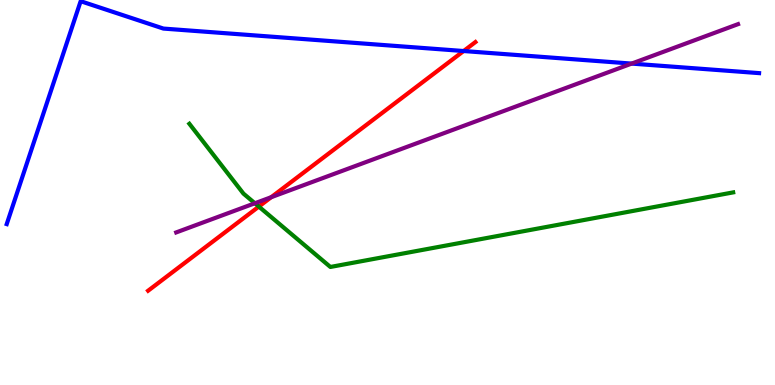[{'lines': ['blue', 'red'], 'intersections': [{'x': 5.98, 'y': 8.67}]}, {'lines': ['green', 'red'], 'intersections': [{'x': 3.34, 'y': 4.63}]}, {'lines': ['purple', 'red'], 'intersections': [{'x': 3.5, 'y': 4.88}]}, {'lines': ['blue', 'green'], 'intersections': []}, {'lines': ['blue', 'purple'], 'intersections': [{'x': 8.15, 'y': 8.35}]}, {'lines': ['green', 'purple'], 'intersections': [{'x': 3.29, 'y': 4.72}]}]